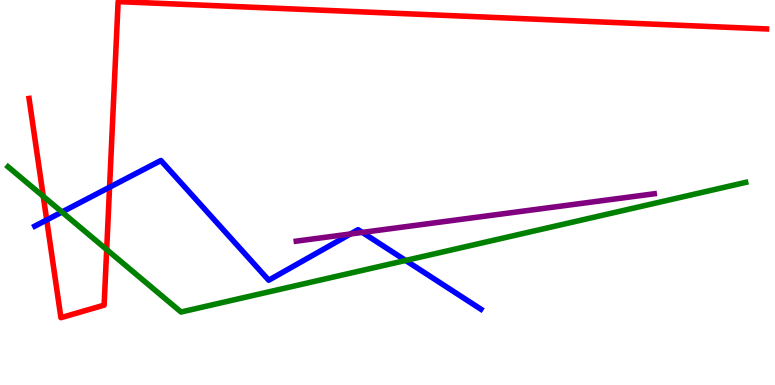[{'lines': ['blue', 'red'], 'intersections': [{'x': 0.603, 'y': 4.29}, {'x': 1.41, 'y': 5.14}]}, {'lines': ['green', 'red'], 'intersections': [{'x': 0.558, 'y': 4.9}, {'x': 1.38, 'y': 3.52}]}, {'lines': ['purple', 'red'], 'intersections': []}, {'lines': ['blue', 'green'], 'intersections': [{'x': 0.799, 'y': 4.49}, {'x': 5.23, 'y': 3.23}]}, {'lines': ['blue', 'purple'], 'intersections': [{'x': 4.52, 'y': 3.92}, {'x': 4.68, 'y': 3.96}]}, {'lines': ['green', 'purple'], 'intersections': []}]